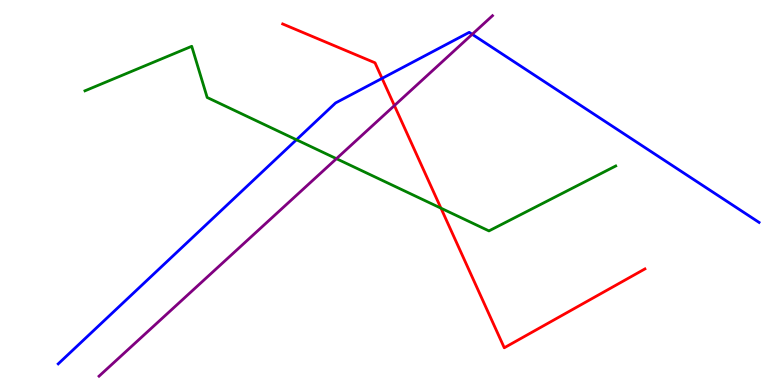[{'lines': ['blue', 'red'], 'intersections': [{'x': 4.93, 'y': 7.96}]}, {'lines': ['green', 'red'], 'intersections': [{'x': 5.69, 'y': 4.59}]}, {'lines': ['purple', 'red'], 'intersections': [{'x': 5.09, 'y': 7.26}]}, {'lines': ['blue', 'green'], 'intersections': [{'x': 3.83, 'y': 6.37}]}, {'lines': ['blue', 'purple'], 'intersections': [{'x': 6.09, 'y': 9.11}]}, {'lines': ['green', 'purple'], 'intersections': [{'x': 4.34, 'y': 5.88}]}]